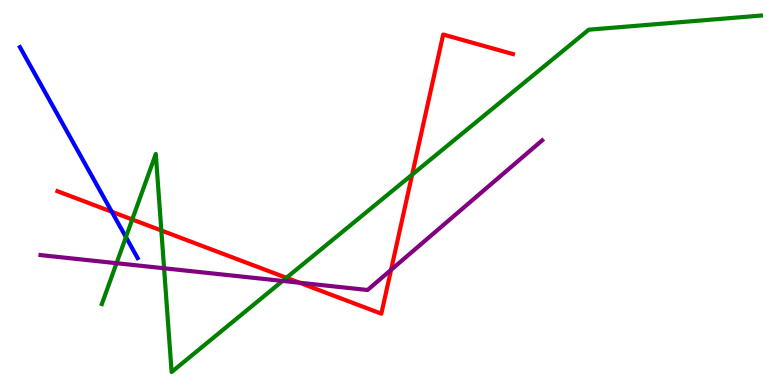[{'lines': ['blue', 'red'], 'intersections': [{'x': 1.44, 'y': 4.5}]}, {'lines': ['green', 'red'], 'intersections': [{'x': 1.71, 'y': 4.3}, {'x': 2.08, 'y': 4.01}, {'x': 3.7, 'y': 2.78}, {'x': 5.32, 'y': 5.46}]}, {'lines': ['purple', 'red'], 'intersections': [{'x': 3.86, 'y': 2.66}, {'x': 5.05, 'y': 2.99}]}, {'lines': ['blue', 'green'], 'intersections': [{'x': 1.62, 'y': 3.84}]}, {'lines': ['blue', 'purple'], 'intersections': []}, {'lines': ['green', 'purple'], 'intersections': [{'x': 1.5, 'y': 3.16}, {'x': 2.12, 'y': 3.03}, {'x': 3.65, 'y': 2.7}]}]